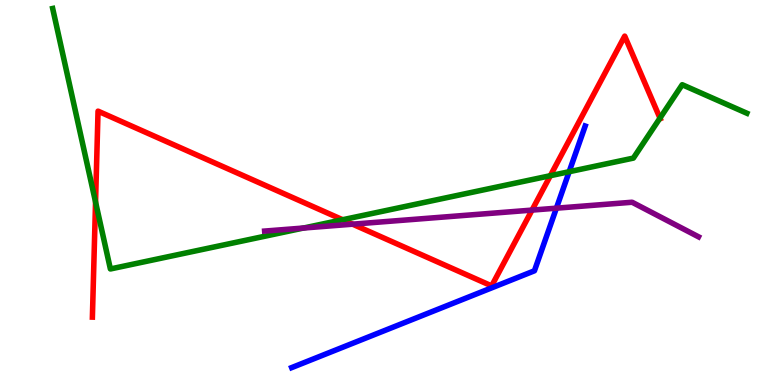[{'lines': ['blue', 'red'], 'intersections': []}, {'lines': ['green', 'red'], 'intersections': [{'x': 1.23, 'y': 4.75}, {'x': 4.42, 'y': 4.29}, {'x': 7.1, 'y': 5.44}, {'x': 8.52, 'y': 6.93}]}, {'lines': ['purple', 'red'], 'intersections': [{'x': 4.55, 'y': 4.18}, {'x': 6.86, 'y': 4.54}]}, {'lines': ['blue', 'green'], 'intersections': [{'x': 7.34, 'y': 5.54}]}, {'lines': ['blue', 'purple'], 'intersections': [{'x': 7.18, 'y': 4.59}]}, {'lines': ['green', 'purple'], 'intersections': [{'x': 3.92, 'y': 4.08}]}]